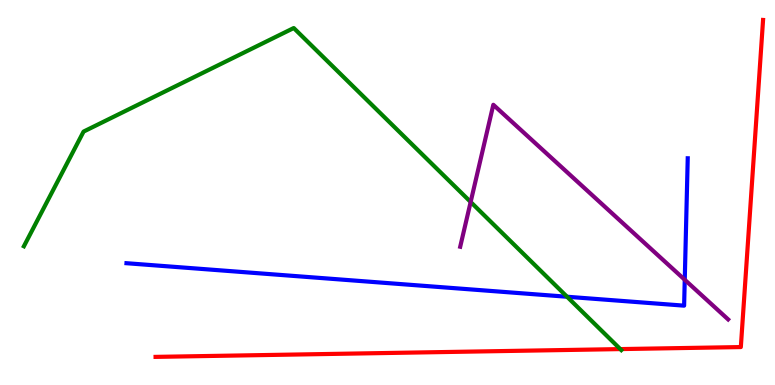[{'lines': ['blue', 'red'], 'intersections': []}, {'lines': ['green', 'red'], 'intersections': [{'x': 8.0, 'y': 0.933}]}, {'lines': ['purple', 'red'], 'intersections': []}, {'lines': ['blue', 'green'], 'intersections': [{'x': 7.32, 'y': 2.29}]}, {'lines': ['blue', 'purple'], 'intersections': [{'x': 8.84, 'y': 2.73}]}, {'lines': ['green', 'purple'], 'intersections': [{'x': 6.07, 'y': 4.75}]}]